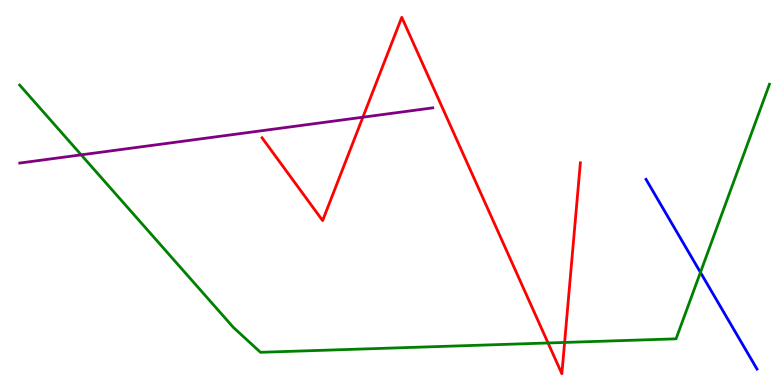[{'lines': ['blue', 'red'], 'intersections': []}, {'lines': ['green', 'red'], 'intersections': [{'x': 7.07, 'y': 1.09}, {'x': 7.29, 'y': 1.11}]}, {'lines': ['purple', 'red'], 'intersections': [{'x': 4.68, 'y': 6.96}]}, {'lines': ['blue', 'green'], 'intersections': [{'x': 9.04, 'y': 2.93}]}, {'lines': ['blue', 'purple'], 'intersections': []}, {'lines': ['green', 'purple'], 'intersections': [{'x': 1.05, 'y': 5.98}]}]